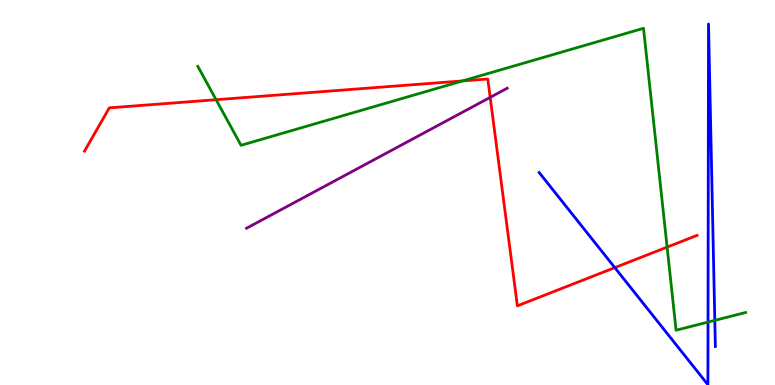[{'lines': ['blue', 'red'], 'intersections': [{'x': 7.93, 'y': 3.05}]}, {'lines': ['green', 'red'], 'intersections': [{'x': 2.79, 'y': 7.41}, {'x': 5.97, 'y': 7.9}, {'x': 8.61, 'y': 3.58}]}, {'lines': ['purple', 'red'], 'intersections': [{'x': 6.32, 'y': 7.47}]}, {'lines': ['blue', 'green'], 'intersections': [{'x': 9.14, 'y': 1.63}, {'x': 9.22, 'y': 1.68}]}, {'lines': ['blue', 'purple'], 'intersections': []}, {'lines': ['green', 'purple'], 'intersections': []}]